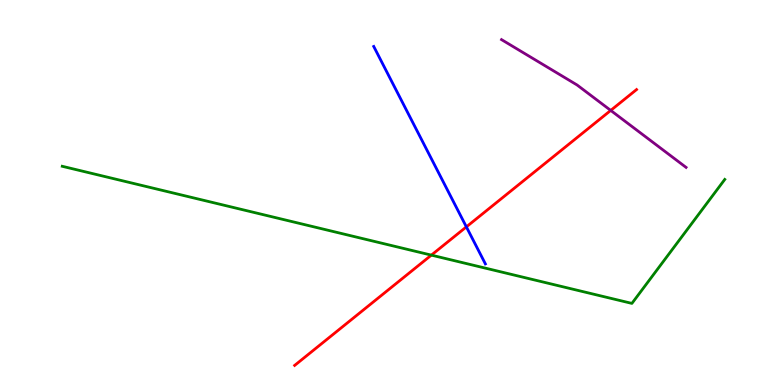[{'lines': ['blue', 'red'], 'intersections': [{'x': 6.02, 'y': 4.11}]}, {'lines': ['green', 'red'], 'intersections': [{'x': 5.57, 'y': 3.37}]}, {'lines': ['purple', 'red'], 'intersections': [{'x': 7.88, 'y': 7.13}]}, {'lines': ['blue', 'green'], 'intersections': []}, {'lines': ['blue', 'purple'], 'intersections': []}, {'lines': ['green', 'purple'], 'intersections': []}]